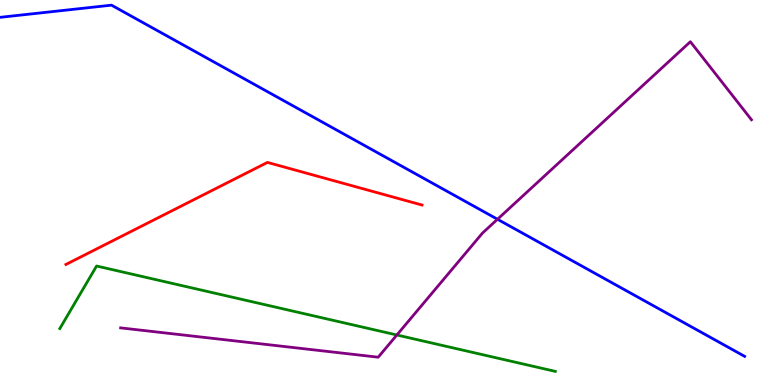[{'lines': ['blue', 'red'], 'intersections': []}, {'lines': ['green', 'red'], 'intersections': []}, {'lines': ['purple', 'red'], 'intersections': []}, {'lines': ['blue', 'green'], 'intersections': []}, {'lines': ['blue', 'purple'], 'intersections': [{'x': 6.42, 'y': 4.31}]}, {'lines': ['green', 'purple'], 'intersections': [{'x': 5.12, 'y': 1.3}]}]